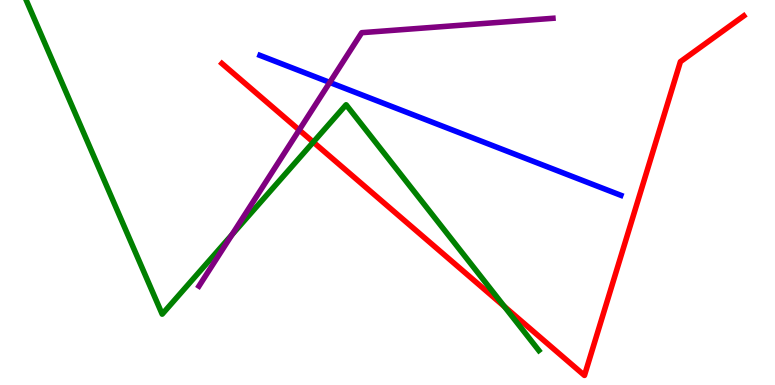[{'lines': ['blue', 'red'], 'intersections': []}, {'lines': ['green', 'red'], 'intersections': [{'x': 4.04, 'y': 6.31}, {'x': 6.51, 'y': 2.04}]}, {'lines': ['purple', 'red'], 'intersections': [{'x': 3.86, 'y': 6.62}]}, {'lines': ['blue', 'green'], 'intersections': []}, {'lines': ['blue', 'purple'], 'intersections': [{'x': 4.25, 'y': 7.86}]}, {'lines': ['green', 'purple'], 'intersections': [{'x': 2.99, 'y': 3.9}]}]